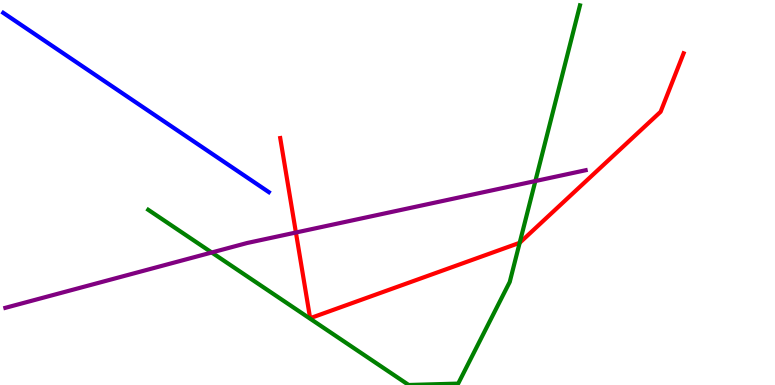[{'lines': ['blue', 'red'], 'intersections': []}, {'lines': ['green', 'red'], 'intersections': [{'x': 6.71, 'y': 3.69}]}, {'lines': ['purple', 'red'], 'intersections': [{'x': 3.82, 'y': 3.96}]}, {'lines': ['blue', 'green'], 'intersections': []}, {'lines': ['blue', 'purple'], 'intersections': []}, {'lines': ['green', 'purple'], 'intersections': [{'x': 2.73, 'y': 3.44}, {'x': 6.91, 'y': 5.3}]}]